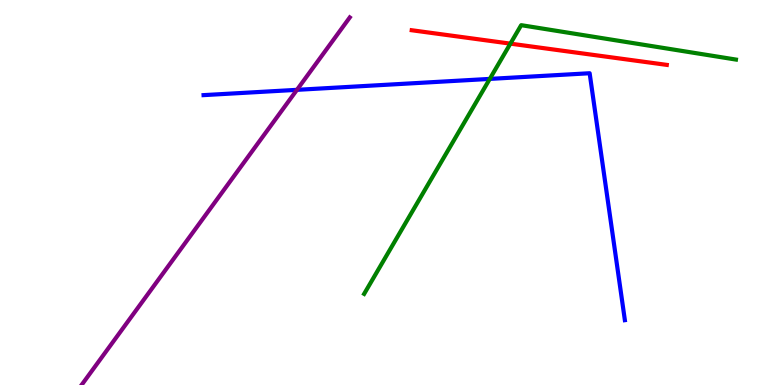[{'lines': ['blue', 'red'], 'intersections': []}, {'lines': ['green', 'red'], 'intersections': [{'x': 6.59, 'y': 8.87}]}, {'lines': ['purple', 'red'], 'intersections': []}, {'lines': ['blue', 'green'], 'intersections': [{'x': 6.32, 'y': 7.95}]}, {'lines': ['blue', 'purple'], 'intersections': [{'x': 3.83, 'y': 7.67}]}, {'lines': ['green', 'purple'], 'intersections': []}]